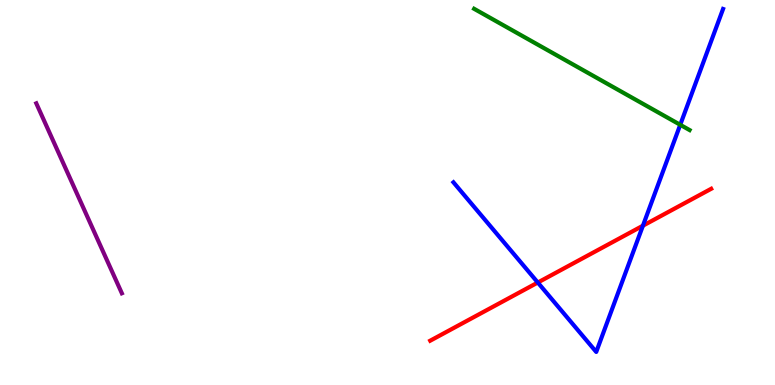[{'lines': ['blue', 'red'], 'intersections': [{'x': 6.94, 'y': 2.66}, {'x': 8.3, 'y': 4.14}]}, {'lines': ['green', 'red'], 'intersections': []}, {'lines': ['purple', 'red'], 'intersections': []}, {'lines': ['blue', 'green'], 'intersections': [{'x': 8.78, 'y': 6.76}]}, {'lines': ['blue', 'purple'], 'intersections': []}, {'lines': ['green', 'purple'], 'intersections': []}]